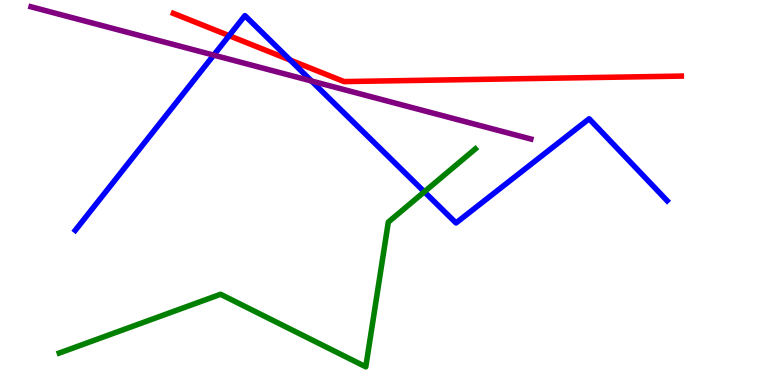[{'lines': ['blue', 'red'], 'intersections': [{'x': 2.96, 'y': 9.07}, {'x': 3.74, 'y': 8.44}]}, {'lines': ['green', 'red'], 'intersections': []}, {'lines': ['purple', 'red'], 'intersections': []}, {'lines': ['blue', 'green'], 'intersections': [{'x': 5.48, 'y': 5.02}]}, {'lines': ['blue', 'purple'], 'intersections': [{'x': 2.76, 'y': 8.57}, {'x': 4.02, 'y': 7.9}]}, {'lines': ['green', 'purple'], 'intersections': []}]